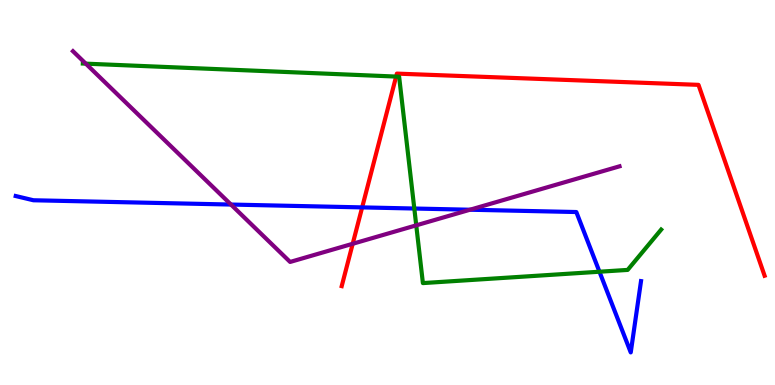[{'lines': ['blue', 'red'], 'intersections': [{'x': 4.67, 'y': 4.61}]}, {'lines': ['green', 'red'], 'intersections': [{'x': 5.11, 'y': 8.01}]}, {'lines': ['purple', 'red'], 'intersections': [{'x': 4.55, 'y': 3.67}]}, {'lines': ['blue', 'green'], 'intersections': [{'x': 5.35, 'y': 4.58}, {'x': 7.74, 'y': 2.94}]}, {'lines': ['blue', 'purple'], 'intersections': [{'x': 2.98, 'y': 4.69}, {'x': 6.06, 'y': 4.55}]}, {'lines': ['green', 'purple'], 'intersections': [{'x': 1.11, 'y': 8.35}, {'x': 5.37, 'y': 4.15}]}]